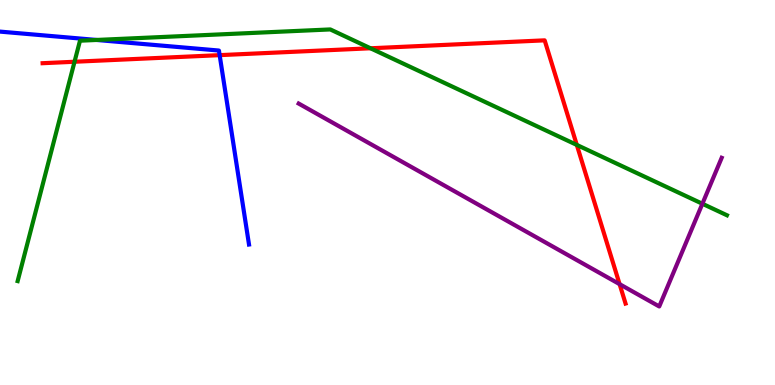[{'lines': ['blue', 'red'], 'intersections': [{'x': 2.83, 'y': 8.57}]}, {'lines': ['green', 'red'], 'intersections': [{'x': 0.962, 'y': 8.4}, {'x': 4.78, 'y': 8.75}, {'x': 7.44, 'y': 6.24}]}, {'lines': ['purple', 'red'], 'intersections': [{'x': 7.99, 'y': 2.62}]}, {'lines': ['blue', 'green'], 'intersections': [{'x': 1.25, 'y': 8.96}]}, {'lines': ['blue', 'purple'], 'intersections': []}, {'lines': ['green', 'purple'], 'intersections': [{'x': 9.06, 'y': 4.71}]}]